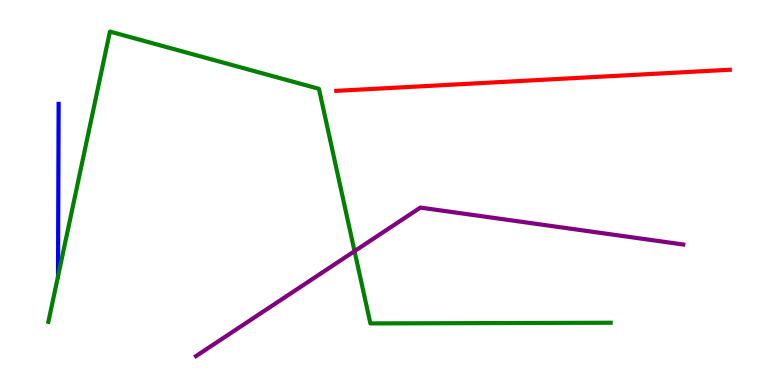[{'lines': ['blue', 'red'], 'intersections': []}, {'lines': ['green', 'red'], 'intersections': []}, {'lines': ['purple', 'red'], 'intersections': []}, {'lines': ['blue', 'green'], 'intersections': [{'x': 0.748, 'y': 2.82}]}, {'lines': ['blue', 'purple'], 'intersections': []}, {'lines': ['green', 'purple'], 'intersections': [{'x': 4.57, 'y': 3.48}]}]